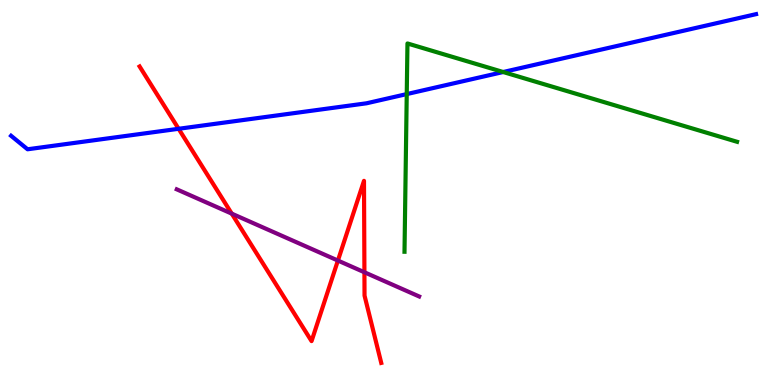[{'lines': ['blue', 'red'], 'intersections': [{'x': 2.3, 'y': 6.65}]}, {'lines': ['green', 'red'], 'intersections': []}, {'lines': ['purple', 'red'], 'intersections': [{'x': 2.99, 'y': 4.45}, {'x': 4.36, 'y': 3.23}, {'x': 4.7, 'y': 2.93}]}, {'lines': ['blue', 'green'], 'intersections': [{'x': 5.25, 'y': 7.56}, {'x': 6.49, 'y': 8.13}]}, {'lines': ['blue', 'purple'], 'intersections': []}, {'lines': ['green', 'purple'], 'intersections': []}]